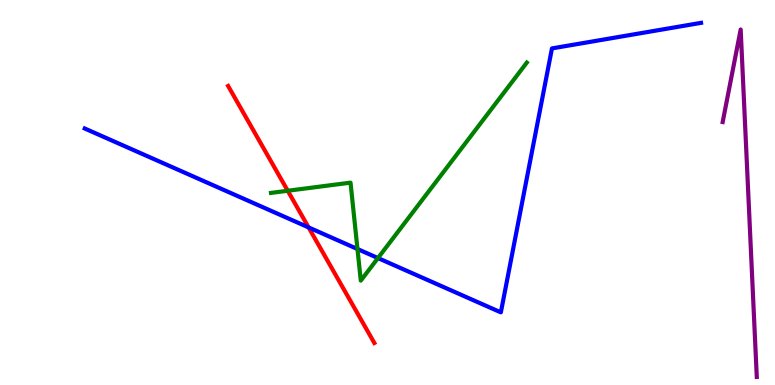[{'lines': ['blue', 'red'], 'intersections': [{'x': 3.98, 'y': 4.09}]}, {'lines': ['green', 'red'], 'intersections': [{'x': 3.71, 'y': 5.05}]}, {'lines': ['purple', 'red'], 'intersections': []}, {'lines': ['blue', 'green'], 'intersections': [{'x': 4.61, 'y': 3.53}, {'x': 4.88, 'y': 3.3}]}, {'lines': ['blue', 'purple'], 'intersections': []}, {'lines': ['green', 'purple'], 'intersections': []}]